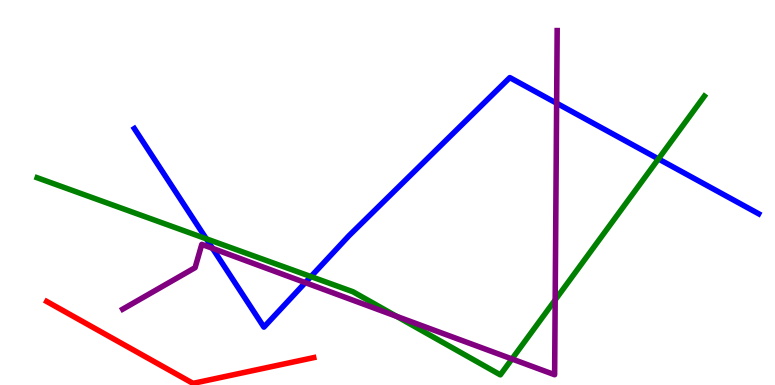[{'lines': ['blue', 'red'], 'intersections': []}, {'lines': ['green', 'red'], 'intersections': []}, {'lines': ['purple', 'red'], 'intersections': []}, {'lines': ['blue', 'green'], 'intersections': [{'x': 2.66, 'y': 3.8}, {'x': 4.01, 'y': 2.82}, {'x': 8.5, 'y': 5.87}]}, {'lines': ['blue', 'purple'], 'intersections': [{'x': 2.74, 'y': 3.55}, {'x': 3.94, 'y': 2.66}, {'x': 7.18, 'y': 7.32}]}, {'lines': ['green', 'purple'], 'intersections': [{'x': 5.12, 'y': 1.78}, {'x': 6.61, 'y': 0.676}, {'x': 7.16, 'y': 2.21}]}]